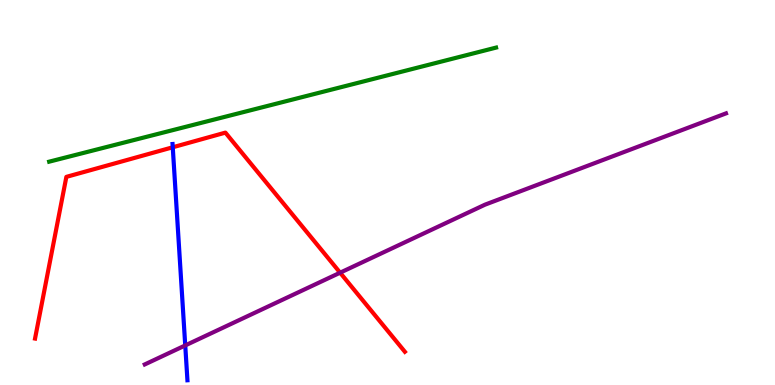[{'lines': ['blue', 'red'], 'intersections': [{'x': 2.23, 'y': 6.17}]}, {'lines': ['green', 'red'], 'intersections': []}, {'lines': ['purple', 'red'], 'intersections': [{'x': 4.39, 'y': 2.92}]}, {'lines': ['blue', 'green'], 'intersections': []}, {'lines': ['blue', 'purple'], 'intersections': [{'x': 2.39, 'y': 1.03}]}, {'lines': ['green', 'purple'], 'intersections': []}]